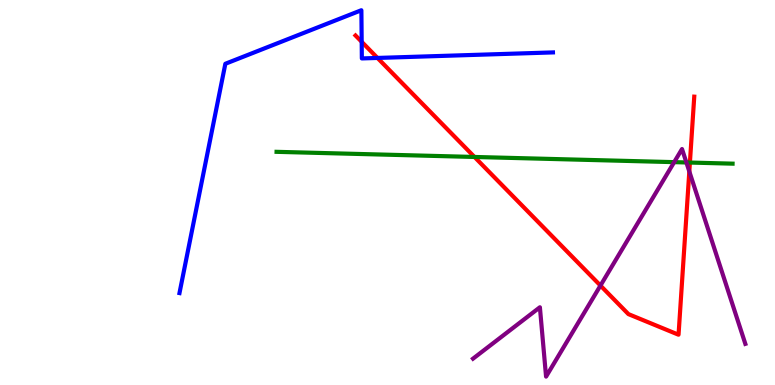[{'lines': ['blue', 'red'], 'intersections': [{'x': 4.67, 'y': 8.91}, {'x': 4.87, 'y': 8.49}]}, {'lines': ['green', 'red'], 'intersections': [{'x': 6.12, 'y': 5.92}, {'x': 8.9, 'y': 5.78}]}, {'lines': ['purple', 'red'], 'intersections': [{'x': 7.75, 'y': 2.58}, {'x': 8.89, 'y': 5.55}]}, {'lines': ['blue', 'green'], 'intersections': []}, {'lines': ['blue', 'purple'], 'intersections': []}, {'lines': ['green', 'purple'], 'intersections': [{'x': 8.7, 'y': 5.79}, {'x': 8.86, 'y': 5.78}]}]